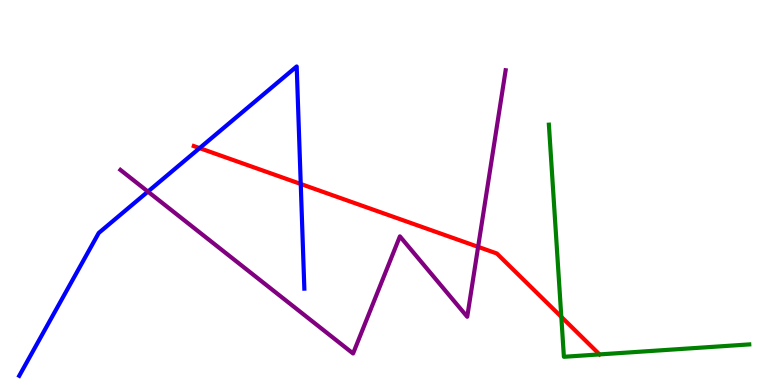[{'lines': ['blue', 'red'], 'intersections': [{'x': 2.58, 'y': 6.15}, {'x': 3.88, 'y': 5.22}]}, {'lines': ['green', 'red'], 'intersections': [{'x': 7.24, 'y': 1.77}]}, {'lines': ['purple', 'red'], 'intersections': [{'x': 6.17, 'y': 3.59}]}, {'lines': ['blue', 'green'], 'intersections': []}, {'lines': ['blue', 'purple'], 'intersections': [{'x': 1.91, 'y': 5.02}]}, {'lines': ['green', 'purple'], 'intersections': []}]